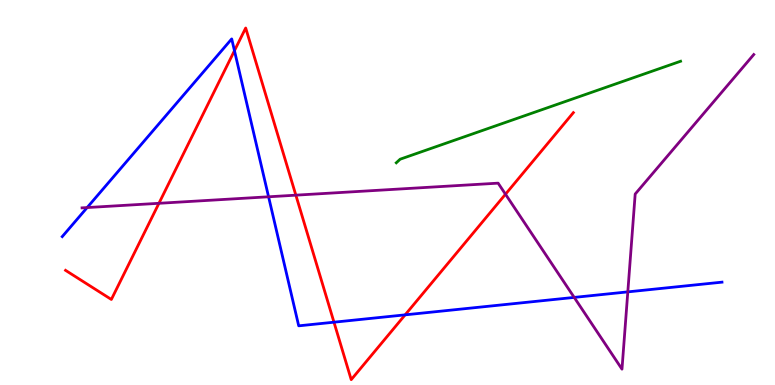[{'lines': ['blue', 'red'], 'intersections': [{'x': 3.03, 'y': 8.68}, {'x': 4.31, 'y': 1.63}, {'x': 5.23, 'y': 1.82}]}, {'lines': ['green', 'red'], 'intersections': []}, {'lines': ['purple', 'red'], 'intersections': [{'x': 2.05, 'y': 4.72}, {'x': 3.82, 'y': 4.93}, {'x': 6.52, 'y': 4.96}]}, {'lines': ['blue', 'green'], 'intersections': []}, {'lines': ['blue', 'purple'], 'intersections': [{'x': 1.12, 'y': 4.61}, {'x': 3.47, 'y': 4.89}, {'x': 7.41, 'y': 2.28}, {'x': 8.1, 'y': 2.42}]}, {'lines': ['green', 'purple'], 'intersections': []}]